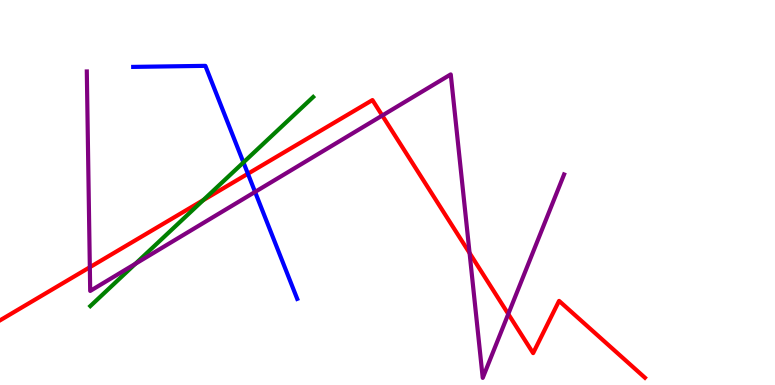[{'lines': ['blue', 'red'], 'intersections': [{'x': 3.2, 'y': 5.49}]}, {'lines': ['green', 'red'], 'intersections': [{'x': 2.62, 'y': 4.8}]}, {'lines': ['purple', 'red'], 'intersections': [{'x': 1.16, 'y': 3.06}, {'x': 4.93, 'y': 7.0}, {'x': 6.06, 'y': 3.43}, {'x': 6.56, 'y': 1.84}]}, {'lines': ['blue', 'green'], 'intersections': [{'x': 3.14, 'y': 5.78}]}, {'lines': ['blue', 'purple'], 'intersections': [{'x': 3.29, 'y': 5.02}]}, {'lines': ['green', 'purple'], 'intersections': [{'x': 1.75, 'y': 3.15}]}]